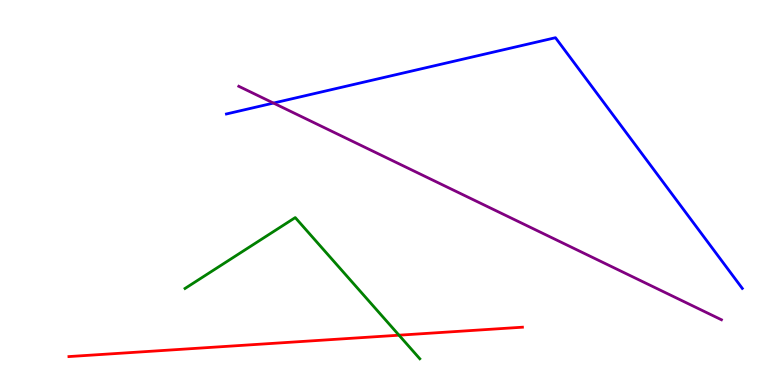[{'lines': ['blue', 'red'], 'intersections': []}, {'lines': ['green', 'red'], 'intersections': [{'x': 5.15, 'y': 1.29}]}, {'lines': ['purple', 'red'], 'intersections': []}, {'lines': ['blue', 'green'], 'intersections': []}, {'lines': ['blue', 'purple'], 'intersections': [{'x': 3.53, 'y': 7.32}]}, {'lines': ['green', 'purple'], 'intersections': []}]